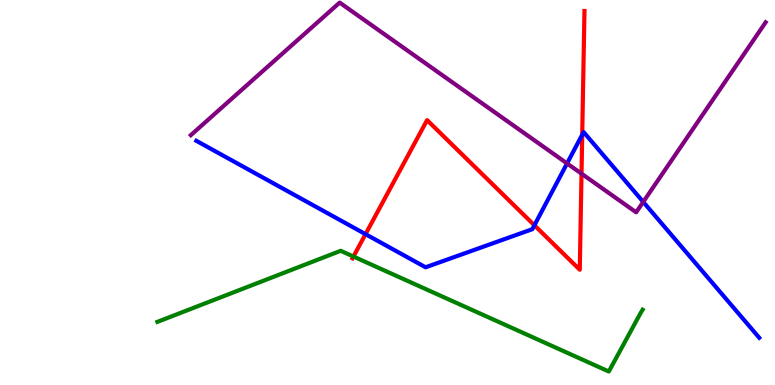[{'lines': ['blue', 'red'], 'intersections': [{'x': 4.72, 'y': 3.92}, {'x': 6.9, 'y': 4.15}, {'x': 7.51, 'y': 6.5}]}, {'lines': ['green', 'red'], 'intersections': [{'x': 4.56, 'y': 3.34}]}, {'lines': ['purple', 'red'], 'intersections': [{'x': 7.5, 'y': 5.49}]}, {'lines': ['blue', 'green'], 'intersections': []}, {'lines': ['blue', 'purple'], 'intersections': [{'x': 7.32, 'y': 5.76}, {'x': 8.3, 'y': 4.76}]}, {'lines': ['green', 'purple'], 'intersections': []}]